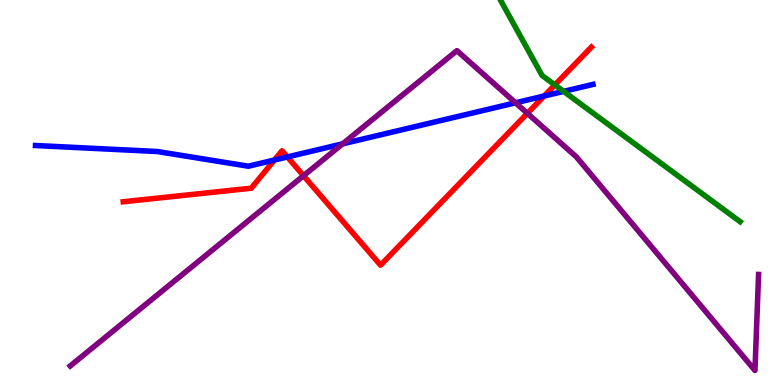[{'lines': ['blue', 'red'], 'intersections': [{'x': 3.54, 'y': 5.84}, {'x': 3.71, 'y': 5.92}, {'x': 7.02, 'y': 7.51}]}, {'lines': ['green', 'red'], 'intersections': [{'x': 7.16, 'y': 7.79}]}, {'lines': ['purple', 'red'], 'intersections': [{'x': 3.92, 'y': 5.44}, {'x': 6.8, 'y': 7.06}]}, {'lines': ['blue', 'green'], 'intersections': [{'x': 7.27, 'y': 7.63}]}, {'lines': ['blue', 'purple'], 'intersections': [{'x': 4.42, 'y': 6.26}, {'x': 6.65, 'y': 7.33}]}, {'lines': ['green', 'purple'], 'intersections': []}]